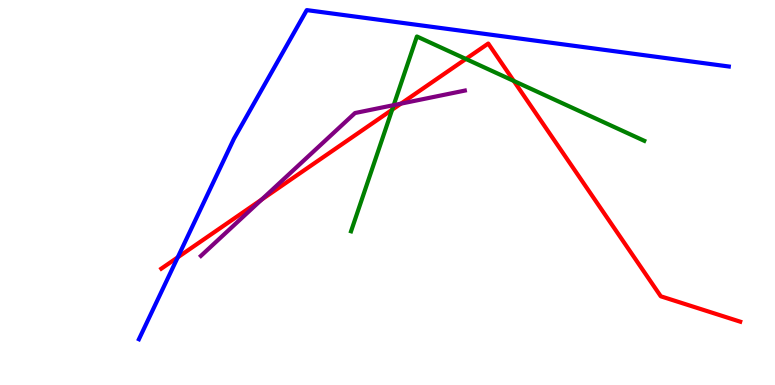[{'lines': ['blue', 'red'], 'intersections': [{'x': 2.29, 'y': 3.32}]}, {'lines': ['green', 'red'], 'intersections': [{'x': 5.06, 'y': 7.15}, {'x': 6.01, 'y': 8.47}, {'x': 6.63, 'y': 7.9}]}, {'lines': ['purple', 'red'], 'intersections': [{'x': 3.38, 'y': 4.82}, {'x': 5.17, 'y': 7.31}]}, {'lines': ['blue', 'green'], 'intersections': []}, {'lines': ['blue', 'purple'], 'intersections': []}, {'lines': ['green', 'purple'], 'intersections': [{'x': 5.08, 'y': 7.27}]}]